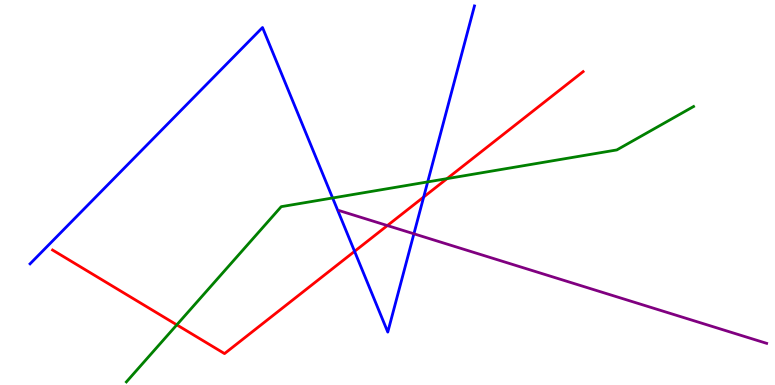[{'lines': ['blue', 'red'], 'intersections': [{'x': 4.58, 'y': 3.47}, {'x': 5.47, 'y': 4.88}]}, {'lines': ['green', 'red'], 'intersections': [{'x': 2.28, 'y': 1.56}, {'x': 5.77, 'y': 5.36}]}, {'lines': ['purple', 'red'], 'intersections': [{'x': 5.0, 'y': 4.14}]}, {'lines': ['blue', 'green'], 'intersections': [{'x': 4.29, 'y': 4.86}, {'x': 5.52, 'y': 5.28}]}, {'lines': ['blue', 'purple'], 'intersections': [{'x': 5.34, 'y': 3.93}]}, {'lines': ['green', 'purple'], 'intersections': []}]